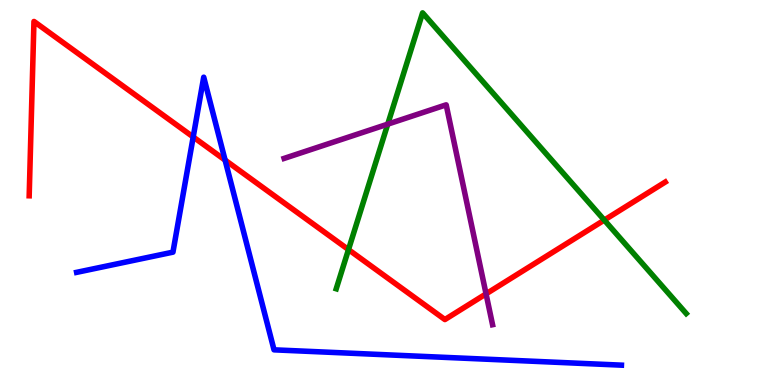[{'lines': ['blue', 'red'], 'intersections': [{'x': 2.49, 'y': 6.44}, {'x': 2.9, 'y': 5.84}]}, {'lines': ['green', 'red'], 'intersections': [{'x': 4.5, 'y': 3.52}, {'x': 7.8, 'y': 4.28}]}, {'lines': ['purple', 'red'], 'intersections': [{'x': 6.27, 'y': 2.37}]}, {'lines': ['blue', 'green'], 'intersections': []}, {'lines': ['blue', 'purple'], 'intersections': []}, {'lines': ['green', 'purple'], 'intersections': [{'x': 5.0, 'y': 6.78}]}]